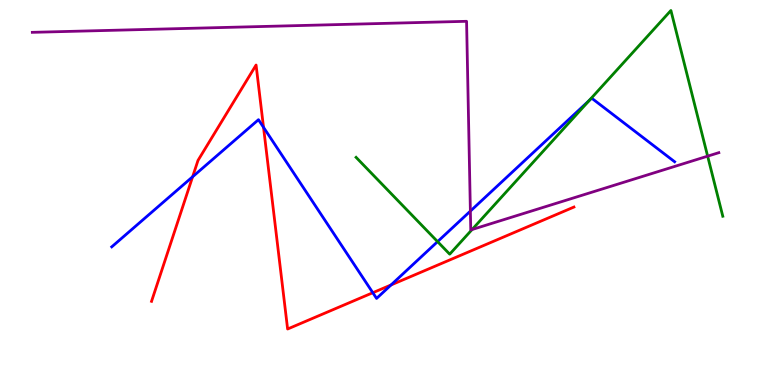[{'lines': ['blue', 'red'], 'intersections': [{'x': 2.49, 'y': 5.41}, {'x': 3.4, 'y': 6.69}, {'x': 4.81, 'y': 2.4}, {'x': 5.05, 'y': 2.6}]}, {'lines': ['green', 'red'], 'intersections': []}, {'lines': ['purple', 'red'], 'intersections': []}, {'lines': ['blue', 'green'], 'intersections': [{'x': 5.65, 'y': 3.72}, {'x': 7.6, 'y': 7.39}]}, {'lines': ['blue', 'purple'], 'intersections': [{'x': 6.07, 'y': 4.52}]}, {'lines': ['green', 'purple'], 'intersections': [{'x': 6.09, 'y': 4.04}, {'x': 9.13, 'y': 5.94}]}]